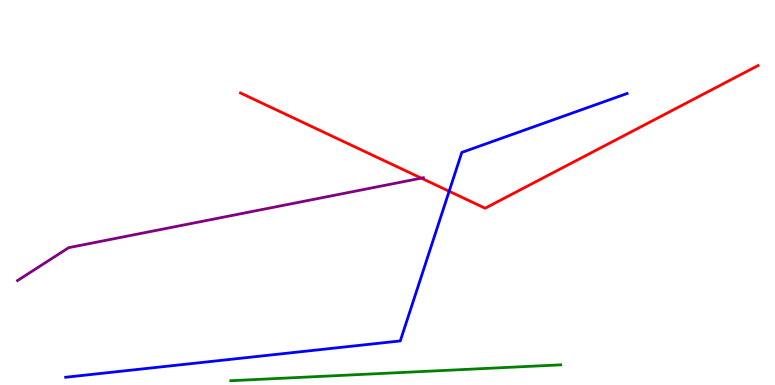[{'lines': ['blue', 'red'], 'intersections': [{'x': 5.8, 'y': 5.03}]}, {'lines': ['green', 'red'], 'intersections': []}, {'lines': ['purple', 'red'], 'intersections': [{'x': 5.44, 'y': 5.37}]}, {'lines': ['blue', 'green'], 'intersections': []}, {'lines': ['blue', 'purple'], 'intersections': []}, {'lines': ['green', 'purple'], 'intersections': []}]